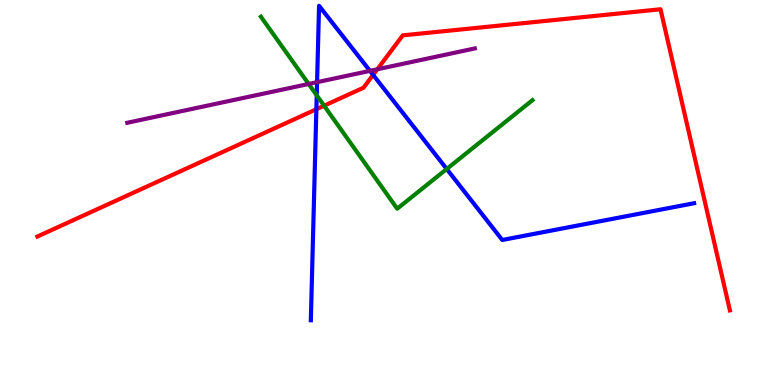[{'lines': ['blue', 'red'], 'intersections': [{'x': 4.08, 'y': 7.16}, {'x': 4.81, 'y': 8.05}]}, {'lines': ['green', 'red'], 'intersections': [{'x': 4.18, 'y': 7.25}]}, {'lines': ['purple', 'red'], 'intersections': [{'x': 4.87, 'y': 8.2}]}, {'lines': ['blue', 'green'], 'intersections': [{'x': 4.09, 'y': 7.52}, {'x': 5.76, 'y': 5.61}]}, {'lines': ['blue', 'purple'], 'intersections': [{'x': 4.09, 'y': 7.87}, {'x': 4.77, 'y': 8.16}]}, {'lines': ['green', 'purple'], 'intersections': [{'x': 3.98, 'y': 7.82}]}]